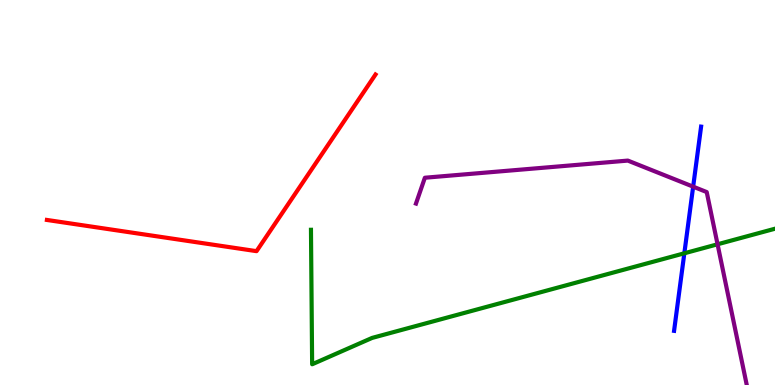[{'lines': ['blue', 'red'], 'intersections': []}, {'lines': ['green', 'red'], 'intersections': []}, {'lines': ['purple', 'red'], 'intersections': []}, {'lines': ['blue', 'green'], 'intersections': [{'x': 8.83, 'y': 3.42}]}, {'lines': ['blue', 'purple'], 'intersections': [{'x': 8.94, 'y': 5.15}]}, {'lines': ['green', 'purple'], 'intersections': [{'x': 9.26, 'y': 3.65}]}]